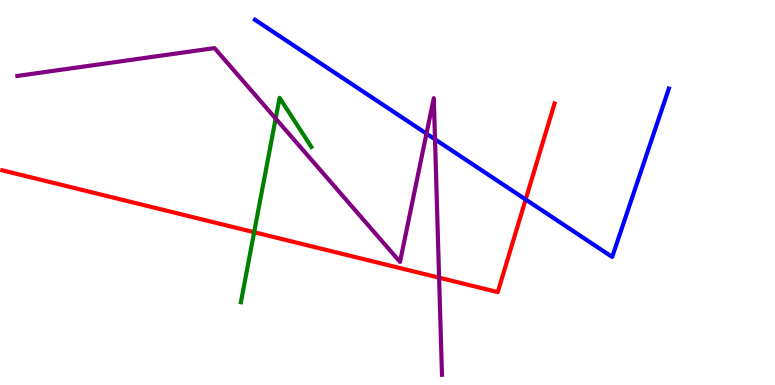[{'lines': ['blue', 'red'], 'intersections': [{'x': 6.78, 'y': 4.82}]}, {'lines': ['green', 'red'], 'intersections': [{'x': 3.28, 'y': 3.97}]}, {'lines': ['purple', 'red'], 'intersections': [{'x': 5.67, 'y': 2.79}]}, {'lines': ['blue', 'green'], 'intersections': []}, {'lines': ['blue', 'purple'], 'intersections': [{'x': 5.5, 'y': 6.53}, {'x': 5.61, 'y': 6.38}]}, {'lines': ['green', 'purple'], 'intersections': [{'x': 3.56, 'y': 6.92}]}]